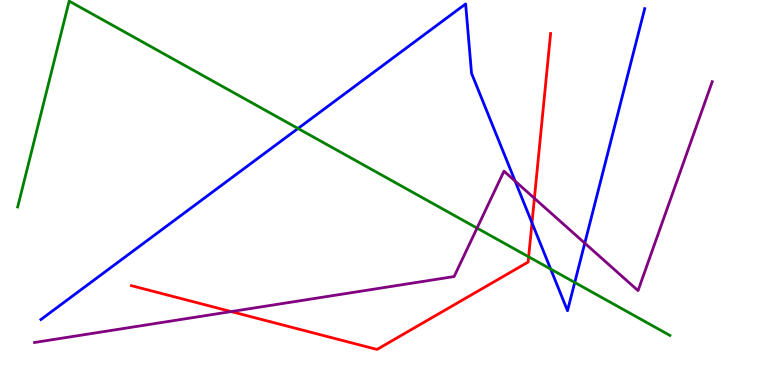[{'lines': ['blue', 'red'], 'intersections': [{'x': 6.86, 'y': 4.21}]}, {'lines': ['green', 'red'], 'intersections': [{'x': 6.82, 'y': 3.33}]}, {'lines': ['purple', 'red'], 'intersections': [{'x': 2.98, 'y': 1.91}, {'x': 6.9, 'y': 4.85}]}, {'lines': ['blue', 'green'], 'intersections': [{'x': 3.85, 'y': 6.66}, {'x': 7.11, 'y': 3.01}, {'x': 7.42, 'y': 2.66}]}, {'lines': ['blue', 'purple'], 'intersections': [{'x': 6.65, 'y': 5.3}, {'x': 7.55, 'y': 3.68}]}, {'lines': ['green', 'purple'], 'intersections': [{'x': 6.16, 'y': 4.08}]}]